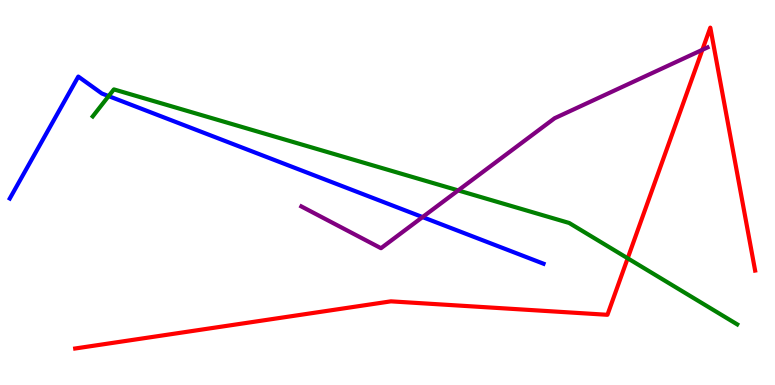[{'lines': ['blue', 'red'], 'intersections': []}, {'lines': ['green', 'red'], 'intersections': [{'x': 8.1, 'y': 3.29}]}, {'lines': ['purple', 'red'], 'intersections': [{'x': 9.06, 'y': 8.71}]}, {'lines': ['blue', 'green'], 'intersections': [{'x': 1.4, 'y': 7.5}]}, {'lines': ['blue', 'purple'], 'intersections': [{'x': 5.45, 'y': 4.36}]}, {'lines': ['green', 'purple'], 'intersections': [{'x': 5.91, 'y': 5.05}]}]